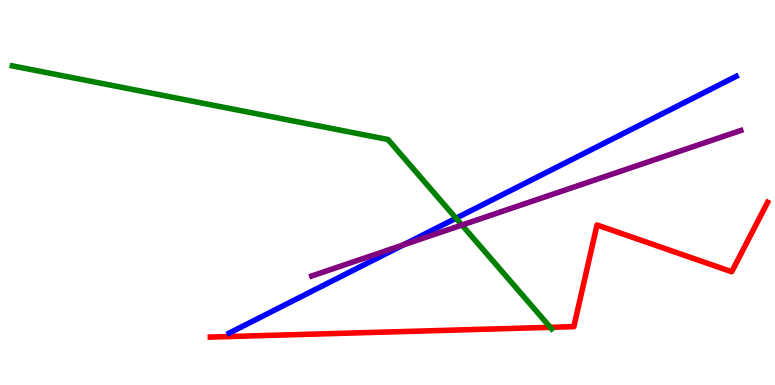[{'lines': ['blue', 'red'], 'intersections': []}, {'lines': ['green', 'red'], 'intersections': [{'x': 7.1, 'y': 1.5}]}, {'lines': ['purple', 'red'], 'intersections': []}, {'lines': ['blue', 'green'], 'intersections': [{'x': 5.88, 'y': 4.33}]}, {'lines': ['blue', 'purple'], 'intersections': [{'x': 5.2, 'y': 3.64}]}, {'lines': ['green', 'purple'], 'intersections': [{'x': 5.96, 'y': 4.15}]}]